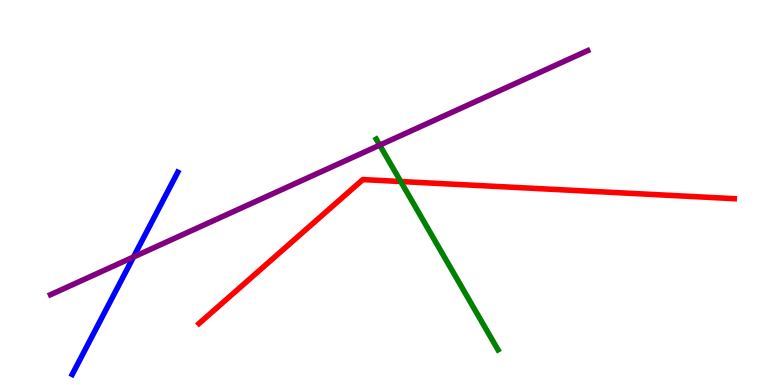[{'lines': ['blue', 'red'], 'intersections': []}, {'lines': ['green', 'red'], 'intersections': [{'x': 5.17, 'y': 5.29}]}, {'lines': ['purple', 'red'], 'intersections': []}, {'lines': ['blue', 'green'], 'intersections': []}, {'lines': ['blue', 'purple'], 'intersections': [{'x': 1.72, 'y': 3.32}]}, {'lines': ['green', 'purple'], 'intersections': [{'x': 4.9, 'y': 6.23}]}]